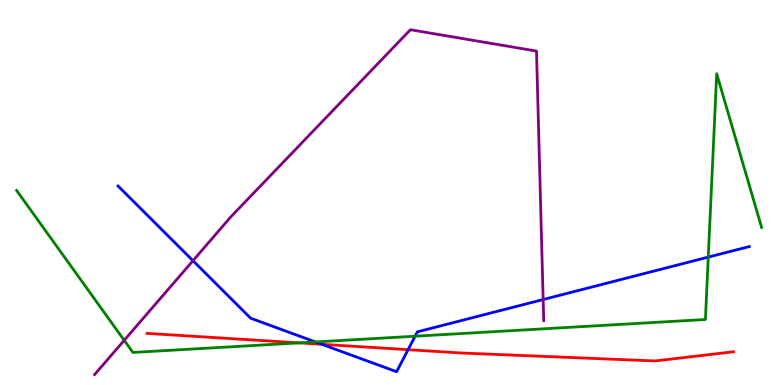[{'lines': ['blue', 'red'], 'intersections': [{'x': 4.15, 'y': 1.06}, {'x': 5.27, 'y': 0.917}]}, {'lines': ['green', 'red'], 'intersections': [{'x': 3.86, 'y': 1.09}]}, {'lines': ['purple', 'red'], 'intersections': []}, {'lines': ['blue', 'green'], 'intersections': [{'x': 4.07, 'y': 1.12}, {'x': 5.36, 'y': 1.27}, {'x': 9.14, 'y': 3.32}]}, {'lines': ['blue', 'purple'], 'intersections': [{'x': 2.49, 'y': 3.23}, {'x': 7.01, 'y': 2.22}]}, {'lines': ['green', 'purple'], 'intersections': [{'x': 1.6, 'y': 1.16}]}]